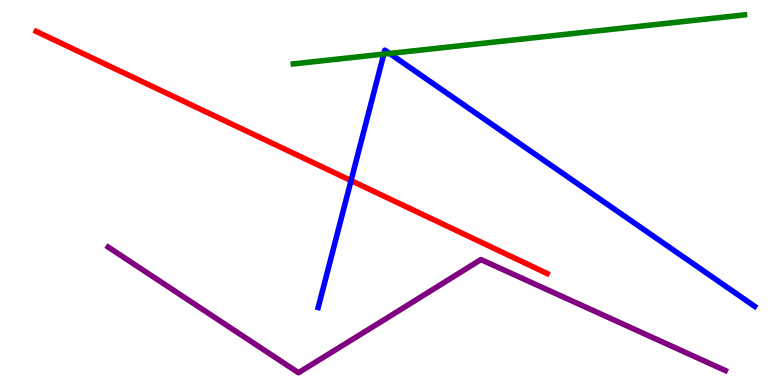[{'lines': ['blue', 'red'], 'intersections': [{'x': 4.53, 'y': 5.31}]}, {'lines': ['green', 'red'], 'intersections': []}, {'lines': ['purple', 'red'], 'intersections': []}, {'lines': ['blue', 'green'], 'intersections': [{'x': 4.95, 'y': 8.6}, {'x': 5.03, 'y': 8.61}]}, {'lines': ['blue', 'purple'], 'intersections': []}, {'lines': ['green', 'purple'], 'intersections': []}]